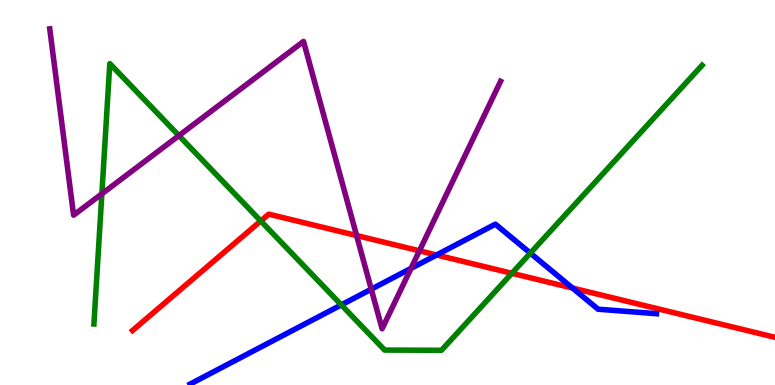[{'lines': ['blue', 'red'], 'intersections': [{'x': 5.63, 'y': 3.38}, {'x': 7.39, 'y': 2.52}]}, {'lines': ['green', 'red'], 'intersections': [{'x': 3.36, 'y': 4.26}, {'x': 6.6, 'y': 2.9}]}, {'lines': ['purple', 'red'], 'intersections': [{'x': 4.6, 'y': 3.88}, {'x': 5.41, 'y': 3.49}]}, {'lines': ['blue', 'green'], 'intersections': [{'x': 4.4, 'y': 2.08}, {'x': 6.84, 'y': 3.43}]}, {'lines': ['blue', 'purple'], 'intersections': [{'x': 4.79, 'y': 2.49}, {'x': 5.3, 'y': 3.03}]}, {'lines': ['green', 'purple'], 'intersections': [{'x': 1.31, 'y': 4.97}, {'x': 2.31, 'y': 6.48}]}]